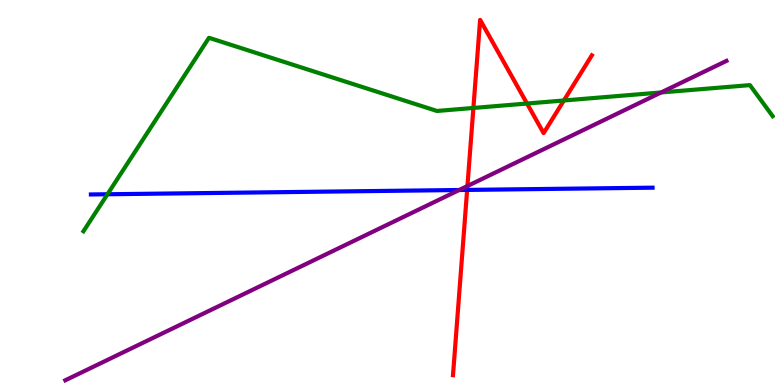[{'lines': ['blue', 'red'], 'intersections': [{'x': 6.03, 'y': 5.07}]}, {'lines': ['green', 'red'], 'intersections': [{'x': 6.11, 'y': 7.2}, {'x': 6.8, 'y': 7.31}, {'x': 7.28, 'y': 7.39}]}, {'lines': ['purple', 'red'], 'intersections': [{'x': 6.03, 'y': 5.17}]}, {'lines': ['blue', 'green'], 'intersections': [{'x': 1.39, 'y': 4.95}]}, {'lines': ['blue', 'purple'], 'intersections': [{'x': 5.92, 'y': 5.06}]}, {'lines': ['green', 'purple'], 'intersections': [{'x': 8.53, 'y': 7.6}]}]